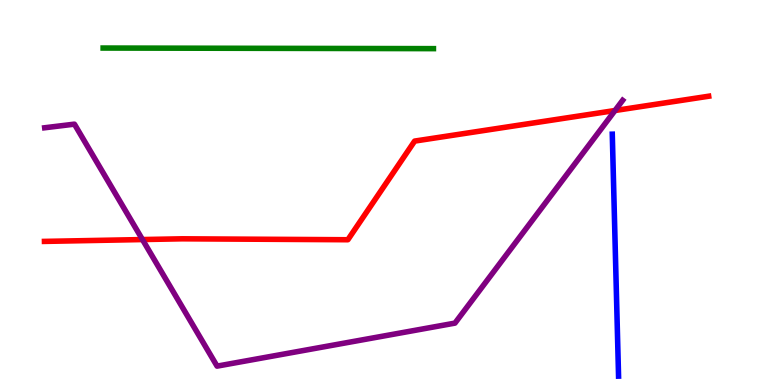[{'lines': ['blue', 'red'], 'intersections': []}, {'lines': ['green', 'red'], 'intersections': []}, {'lines': ['purple', 'red'], 'intersections': [{'x': 1.84, 'y': 3.78}, {'x': 7.94, 'y': 7.13}]}, {'lines': ['blue', 'green'], 'intersections': []}, {'lines': ['blue', 'purple'], 'intersections': []}, {'lines': ['green', 'purple'], 'intersections': []}]